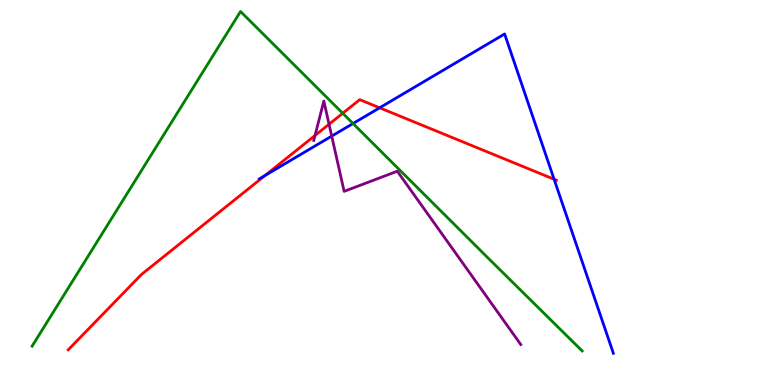[{'lines': ['blue', 'red'], 'intersections': [{'x': 3.42, 'y': 5.44}, {'x': 4.9, 'y': 7.2}, {'x': 7.15, 'y': 5.34}]}, {'lines': ['green', 'red'], 'intersections': [{'x': 4.42, 'y': 7.06}]}, {'lines': ['purple', 'red'], 'intersections': [{'x': 4.07, 'y': 6.48}, {'x': 4.25, 'y': 6.77}]}, {'lines': ['blue', 'green'], 'intersections': [{'x': 4.56, 'y': 6.79}]}, {'lines': ['blue', 'purple'], 'intersections': [{'x': 4.28, 'y': 6.46}]}, {'lines': ['green', 'purple'], 'intersections': []}]